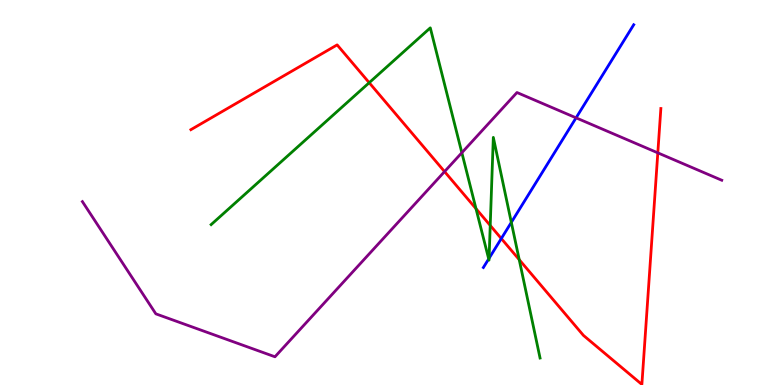[{'lines': ['blue', 'red'], 'intersections': [{'x': 6.47, 'y': 3.8}]}, {'lines': ['green', 'red'], 'intersections': [{'x': 4.76, 'y': 7.85}, {'x': 6.14, 'y': 4.58}, {'x': 6.33, 'y': 4.14}, {'x': 6.7, 'y': 3.26}]}, {'lines': ['purple', 'red'], 'intersections': [{'x': 5.74, 'y': 5.54}, {'x': 8.49, 'y': 6.03}]}, {'lines': ['blue', 'green'], 'intersections': [{'x': 6.31, 'y': 3.27}, {'x': 6.31, 'y': 3.29}, {'x': 6.6, 'y': 4.22}]}, {'lines': ['blue', 'purple'], 'intersections': [{'x': 7.43, 'y': 6.94}]}, {'lines': ['green', 'purple'], 'intersections': [{'x': 5.96, 'y': 6.03}]}]